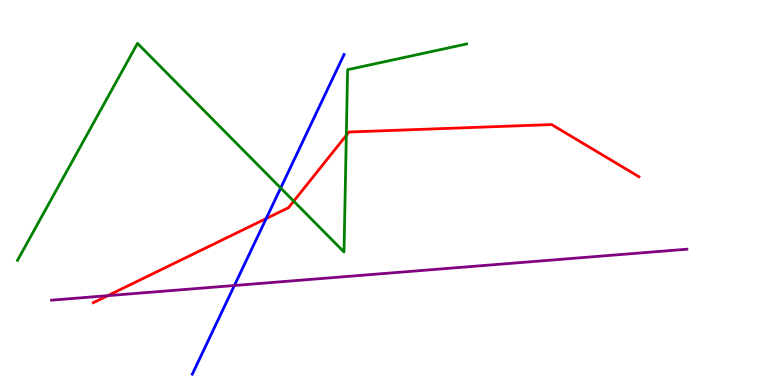[{'lines': ['blue', 'red'], 'intersections': [{'x': 3.43, 'y': 4.32}]}, {'lines': ['green', 'red'], 'intersections': [{'x': 3.79, 'y': 4.77}, {'x': 4.47, 'y': 6.49}]}, {'lines': ['purple', 'red'], 'intersections': [{'x': 1.39, 'y': 2.32}]}, {'lines': ['blue', 'green'], 'intersections': [{'x': 3.62, 'y': 5.12}]}, {'lines': ['blue', 'purple'], 'intersections': [{'x': 3.02, 'y': 2.58}]}, {'lines': ['green', 'purple'], 'intersections': []}]